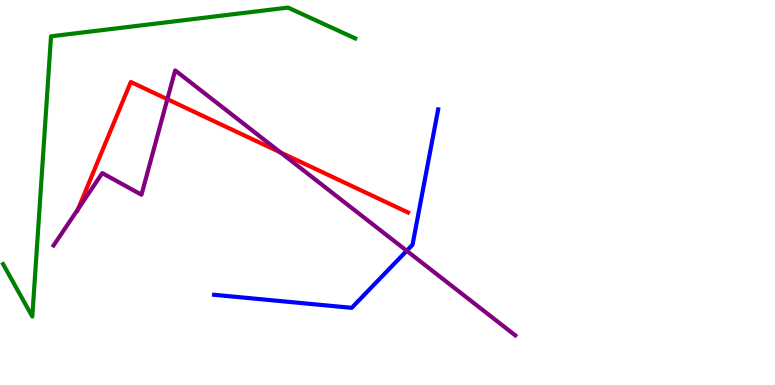[{'lines': ['blue', 'red'], 'intersections': []}, {'lines': ['green', 'red'], 'intersections': []}, {'lines': ['purple', 'red'], 'intersections': [{'x': 1.01, 'y': 4.57}, {'x': 2.16, 'y': 7.42}, {'x': 3.62, 'y': 6.04}]}, {'lines': ['blue', 'green'], 'intersections': []}, {'lines': ['blue', 'purple'], 'intersections': [{'x': 5.25, 'y': 3.49}]}, {'lines': ['green', 'purple'], 'intersections': []}]